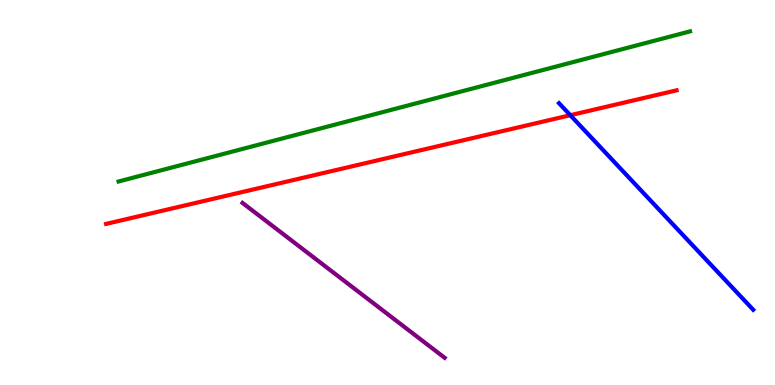[{'lines': ['blue', 'red'], 'intersections': [{'x': 7.36, 'y': 7.01}]}, {'lines': ['green', 'red'], 'intersections': []}, {'lines': ['purple', 'red'], 'intersections': []}, {'lines': ['blue', 'green'], 'intersections': []}, {'lines': ['blue', 'purple'], 'intersections': []}, {'lines': ['green', 'purple'], 'intersections': []}]